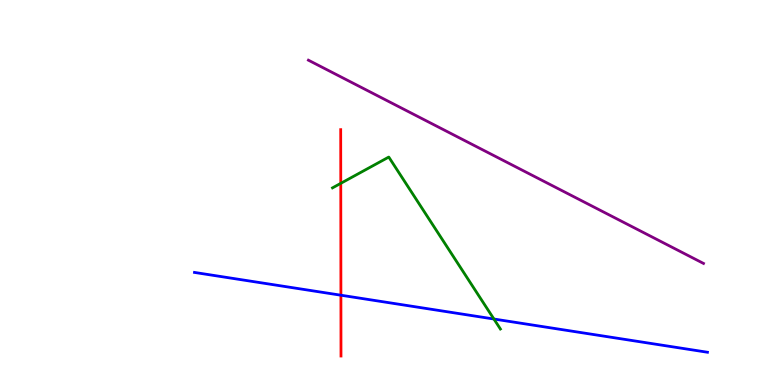[{'lines': ['blue', 'red'], 'intersections': [{'x': 4.4, 'y': 2.33}]}, {'lines': ['green', 'red'], 'intersections': [{'x': 4.4, 'y': 5.24}]}, {'lines': ['purple', 'red'], 'intersections': []}, {'lines': ['blue', 'green'], 'intersections': [{'x': 6.37, 'y': 1.71}]}, {'lines': ['blue', 'purple'], 'intersections': []}, {'lines': ['green', 'purple'], 'intersections': []}]